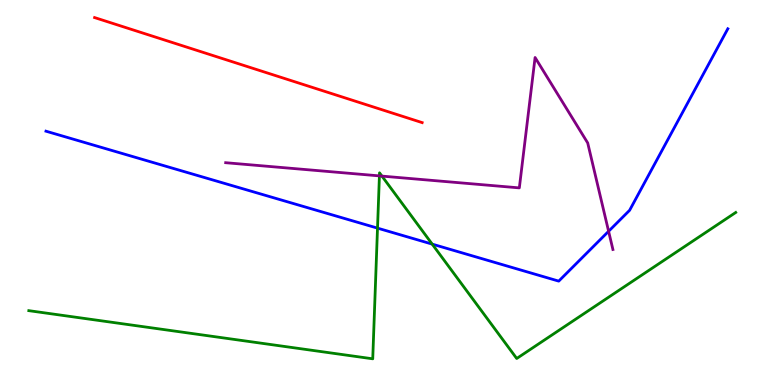[{'lines': ['blue', 'red'], 'intersections': []}, {'lines': ['green', 'red'], 'intersections': []}, {'lines': ['purple', 'red'], 'intersections': []}, {'lines': ['blue', 'green'], 'intersections': [{'x': 4.87, 'y': 4.07}, {'x': 5.58, 'y': 3.66}]}, {'lines': ['blue', 'purple'], 'intersections': [{'x': 7.85, 'y': 3.99}]}, {'lines': ['green', 'purple'], 'intersections': [{'x': 4.9, 'y': 5.43}, {'x': 4.93, 'y': 5.43}]}]